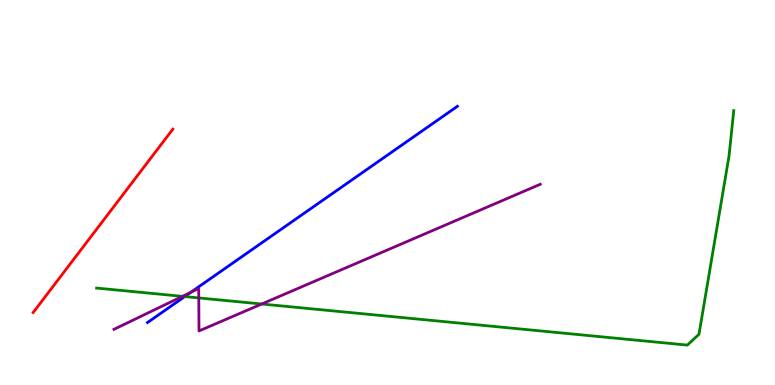[{'lines': ['blue', 'red'], 'intersections': []}, {'lines': ['green', 'red'], 'intersections': []}, {'lines': ['purple', 'red'], 'intersections': []}, {'lines': ['blue', 'green'], 'intersections': [{'x': 2.38, 'y': 2.3}]}, {'lines': ['blue', 'purple'], 'intersections': [{'x': 2.46, 'y': 2.41}]}, {'lines': ['green', 'purple'], 'intersections': [{'x': 2.35, 'y': 2.3}, {'x': 2.56, 'y': 2.26}, {'x': 3.38, 'y': 2.1}]}]